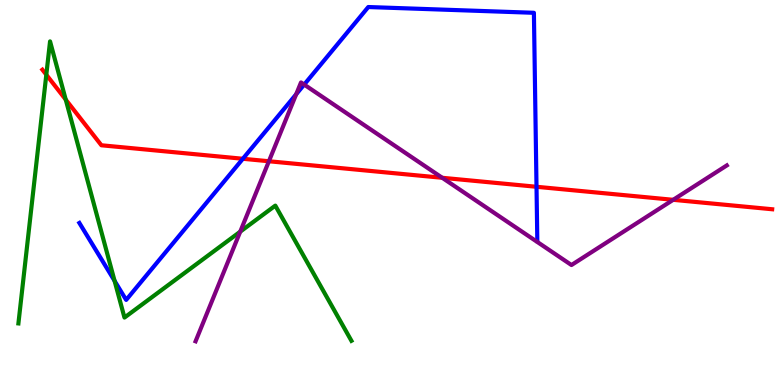[{'lines': ['blue', 'red'], 'intersections': [{'x': 3.13, 'y': 5.88}, {'x': 6.92, 'y': 5.15}]}, {'lines': ['green', 'red'], 'intersections': [{'x': 0.598, 'y': 8.06}, {'x': 0.848, 'y': 7.41}]}, {'lines': ['purple', 'red'], 'intersections': [{'x': 3.47, 'y': 5.81}, {'x': 5.71, 'y': 5.38}, {'x': 8.69, 'y': 4.81}]}, {'lines': ['blue', 'green'], 'intersections': [{'x': 1.48, 'y': 2.71}]}, {'lines': ['blue', 'purple'], 'intersections': [{'x': 3.82, 'y': 7.55}, {'x': 3.92, 'y': 7.8}]}, {'lines': ['green', 'purple'], 'intersections': [{'x': 3.1, 'y': 3.98}]}]